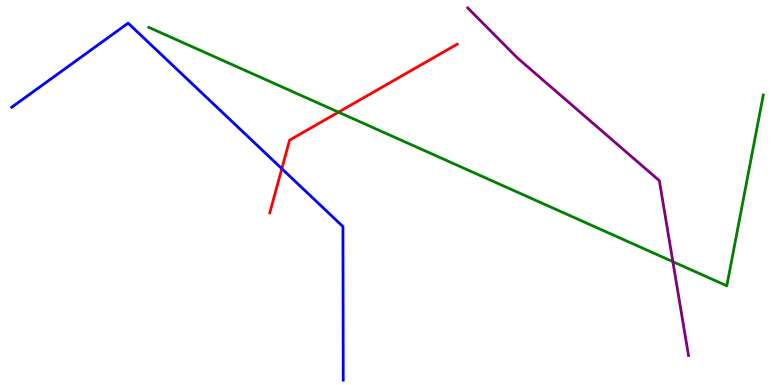[{'lines': ['blue', 'red'], 'intersections': [{'x': 3.64, 'y': 5.62}]}, {'lines': ['green', 'red'], 'intersections': [{'x': 4.37, 'y': 7.09}]}, {'lines': ['purple', 'red'], 'intersections': []}, {'lines': ['blue', 'green'], 'intersections': []}, {'lines': ['blue', 'purple'], 'intersections': []}, {'lines': ['green', 'purple'], 'intersections': [{'x': 8.68, 'y': 3.2}]}]